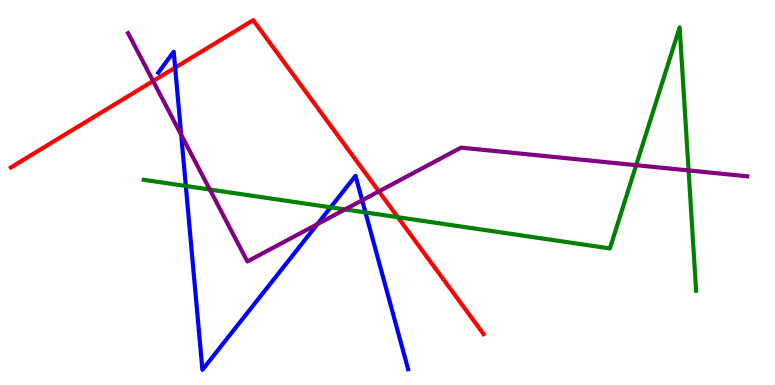[{'lines': ['blue', 'red'], 'intersections': [{'x': 2.26, 'y': 8.24}]}, {'lines': ['green', 'red'], 'intersections': [{'x': 5.13, 'y': 4.36}]}, {'lines': ['purple', 'red'], 'intersections': [{'x': 1.98, 'y': 7.9}, {'x': 4.89, 'y': 5.03}]}, {'lines': ['blue', 'green'], 'intersections': [{'x': 2.4, 'y': 5.17}, {'x': 4.27, 'y': 4.62}, {'x': 4.72, 'y': 4.48}]}, {'lines': ['blue', 'purple'], 'intersections': [{'x': 2.34, 'y': 6.5}, {'x': 4.1, 'y': 4.18}, {'x': 4.67, 'y': 4.8}]}, {'lines': ['green', 'purple'], 'intersections': [{'x': 2.71, 'y': 5.08}, {'x': 4.45, 'y': 4.56}, {'x': 8.21, 'y': 5.71}, {'x': 8.89, 'y': 5.57}]}]